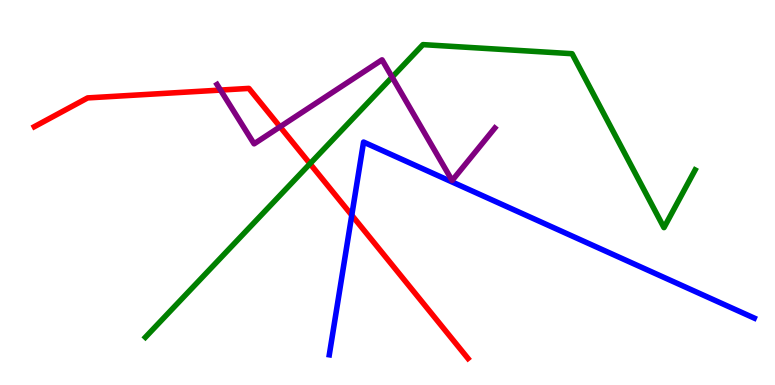[{'lines': ['blue', 'red'], 'intersections': [{'x': 4.54, 'y': 4.41}]}, {'lines': ['green', 'red'], 'intersections': [{'x': 4.0, 'y': 5.75}]}, {'lines': ['purple', 'red'], 'intersections': [{'x': 2.85, 'y': 7.66}, {'x': 3.61, 'y': 6.71}]}, {'lines': ['blue', 'green'], 'intersections': []}, {'lines': ['blue', 'purple'], 'intersections': []}, {'lines': ['green', 'purple'], 'intersections': [{'x': 5.06, 'y': 8.0}]}]